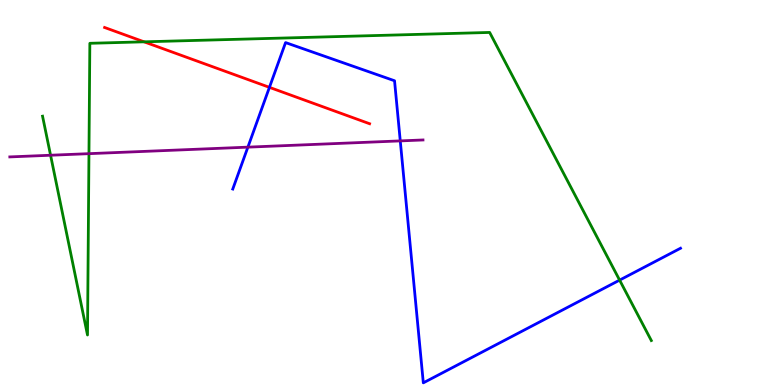[{'lines': ['blue', 'red'], 'intersections': [{'x': 3.48, 'y': 7.73}]}, {'lines': ['green', 'red'], 'intersections': [{'x': 1.86, 'y': 8.91}]}, {'lines': ['purple', 'red'], 'intersections': []}, {'lines': ['blue', 'green'], 'intersections': [{'x': 8.0, 'y': 2.72}]}, {'lines': ['blue', 'purple'], 'intersections': [{'x': 3.2, 'y': 6.18}, {'x': 5.16, 'y': 6.34}]}, {'lines': ['green', 'purple'], 'intersections': [{'x': 0.653, 'y': 5.97}, {'x': 1.15, 'y': 6.01}]}]